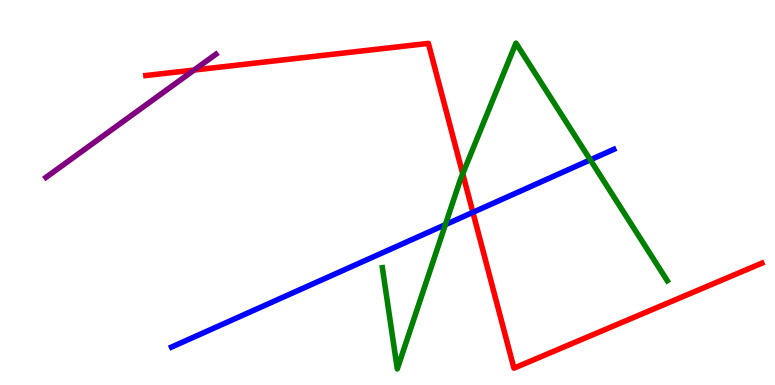[{'lines': ['blue', 'red'], 'intersections': [{'x': 6.1, 'y': 4.48}]}, {'lines': ['green', 'red'], 'intersections': [{'x': 5.97, 'y': 5.49}]}, {'lines': ['purple', 'red'], 'intersections': [{'x': 2.5, 'y': 8.18}]}, {'lines': ['blue', 'green'], 'intersections': [{'x': 5.75, 'y': 4.16}, {'x': 7.62, 'y': 5.85}]}, {'lines': ['blue', 'purple'], 'intersections': []}, {'lines': ['green', 'purple'], 'intersections': []}]